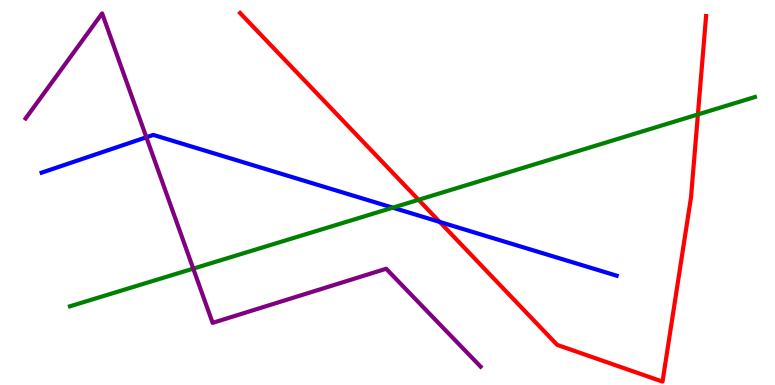[{'lines': ['blue', 'red'], 'intersections': [{'x': 5.67, 'y': 4.24}]}, {'lines': ['green', 'red'], 'intersections': [{'x': 5.4, 'y': 4.81}, {'x': 9.01, 'y': 7.03}]}, {'lines': ['purple', 'red'], 'intersections': []}, {'lines': ['blue', 'green'], 'intersections': [{'x': 5.07, 'y': 4.61}]}, {'lines': ['blue', 'purple'], 'intersections': [{'x': 1.89, 'y': 6.43}]}, {'lines': ['green', 'purple'], 'intersections': [{'x': 2.49, 'y': 3.02}]}]